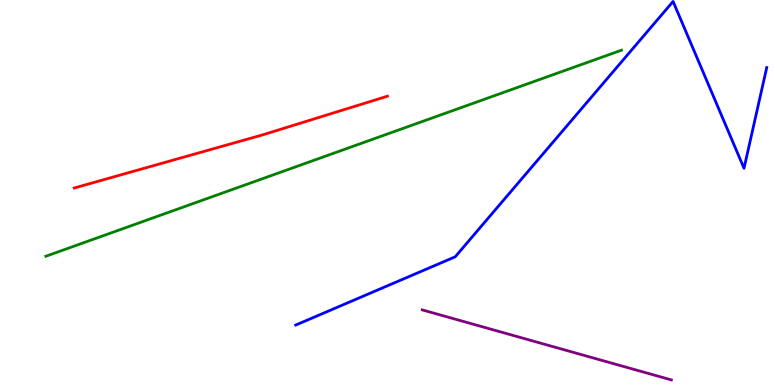[{'lines': ['blue', 'red'], 'intersections': []}, {'lines': ['green', 'red'], 'intersections': []}, {'lines': ['purple', 'red'], 'intersections': []}, {'lines': ['blue', 'green'], 'intersections': []}, {'lines': ['blue', 'purple'], 'intersections': []}, {'lines': ['green', 'purple'], 'intersections': []}]